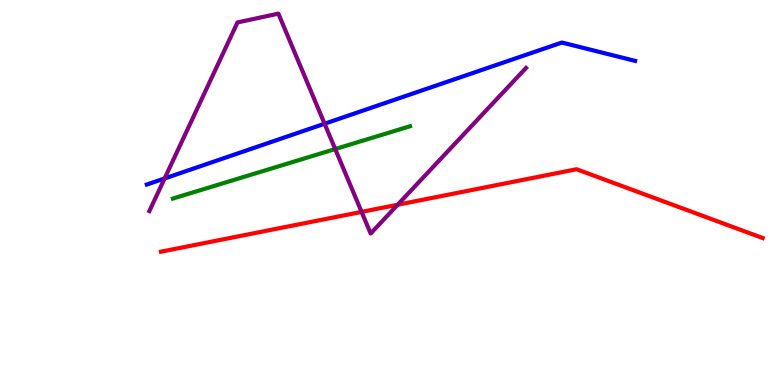[{'lines': ['blue', 'red'], 'intersections': []}, {'lines': ['green', 'red'], 'intersections': []}, {'lines': ['purple', 'red'], 'intersections': [{'x': 4.67, 'y': 4.5}, {'x': 5.13, 'y': 4.68}]}, {'lines': ['blue', 'green'], 'intersections': []}, {'lines': ['blue', 'purple'], 'intersections': [{'x': 2.12, 'y': 5.36}, {'x': 4.19, 'y': 6.79}]}, {'lines': ['green', 'purple'], 'intersections': [{'x': 4.33, 'y': 6.13}]}]